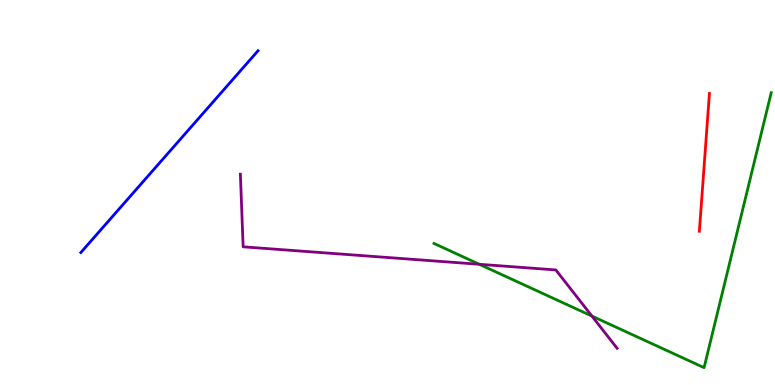[{'lines': ['blue', 'red'], 'intersections': []}, {'lines': ['green', 'red'], 'intersections': []}, {'lines': ['purple', 'red'], 'intersections': []}, {'lines': ['blue', 'green'], 'intersections': []}, {'lines': ['blue', 'purple'], 'intersections': []}, {'lines': ['green', 'purple'], 'intersections': [{'x': 6.18, 'y': 3.14}, {'x': 7.64, 'y': 1.79}]}]